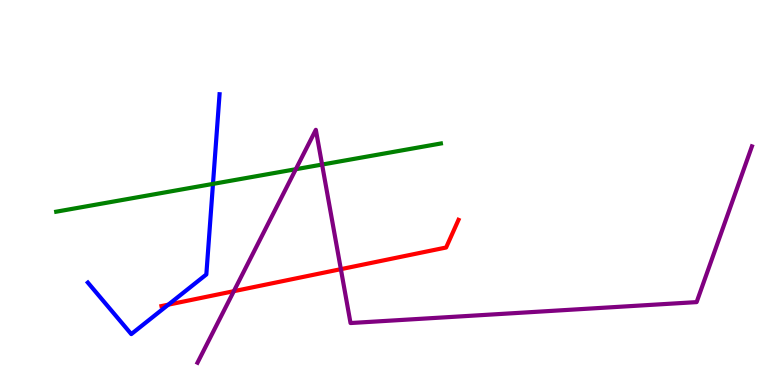[{'lines': ['blue', 'red'], 'intersections': [{'x': 2.17, 'y': 2.09}]}, {'lines': ['green', 'red'], 'intersections': []}, {'lines': ['purple', 'red'], 'intersections': [{'x': 3.02, 'y': 2.44}, {'x': 4.4, 'y': 3.01}]}, {'lines': ['blue', 'green'], 'intersections': [{'x': 2.75, 'y': 5.22}]}, {'lines': ['blue', 'purple'], 'intersections': []}, {'lines': ['green', 'purple'], 'intersections': [{'x': 3.82, 'y': 5.6}, {'x': 4.16, 'y': 5.73}]}]